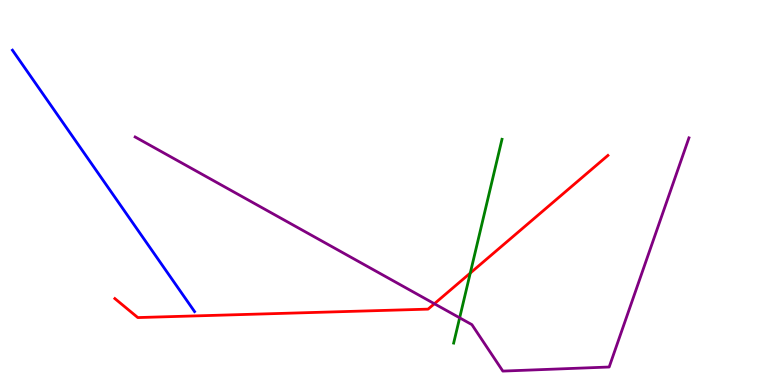[{'lines': ['blue', 'red'], 'intersections': []}, {'lines': ['green', 'red'], 'intersections': [{'x': 6.07, 'y': 2.91}]}, {'lines': ['purple', 'red'], 'intersections': [{'x': 5.6, 'y': 2.11}]}, {'lines': ['blue', 'green'], 'intersections': []}, {'lines': ['blue', 'purple'], 'intersections': []}, {'lines': ['green', 'purple'], 'intersections': [{'x': 5.93, 'y': 1.75}]}]